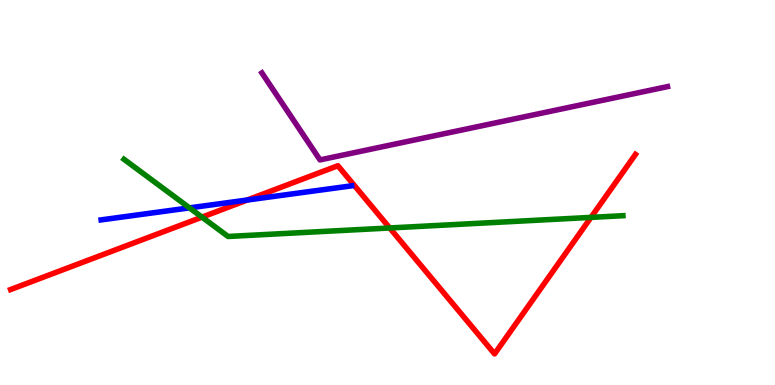[{'lines': ['blue', 'red'], 'intersections': [{'x': 3.19, 'y': 4.8}]}, {'lines': ['green', 'red'], 'intersections': [{'x': 2.61, 'y': 4.36}, {'x': 5.03, 'y': 4.08}, {'x': 7.63, 'y': 4.35}]}, {'lines': ['purple', 'red'], 'intersections': []}, {'lines': ['blue', 'green'], 'intersections': [{'x': 2.45, 'y': 4.6}]}, {'lines': ['blue', 'purple'], 'intersections': []}, {'lines': ['green', 'purple'], 'intersections': []}]